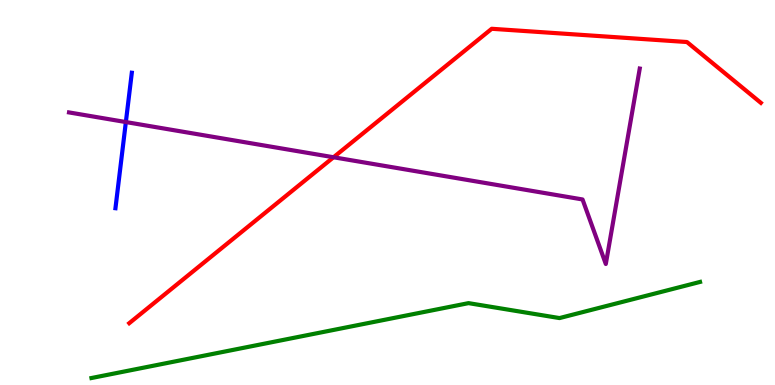[{'lines': ['blue', 'red'], 'intersections': []}, {'lines': ['green', 'red'], 'intersections': []}, {'lines': ['purple', 'red'], 'intersections': [{'x': 4.3, 'y': 5.92}]}, {'lines': ['blue', 'green'], 'intersections': []}, {'lines': ['blue', 'purple'], 'intersections': [{'x': 1.62, 'y': 6.83}]}, {'lines': ['green', 'purple'], 'intersections': []}]